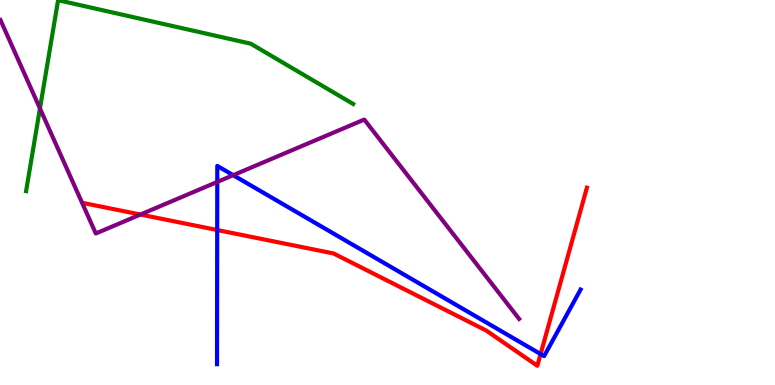[{'lines': ['blue', 'red'], 'intersections': [{'x': 2.8, 'y': 4.03}, {'x': 6.98, 'y': 0.804}]}, {'lines': ['green', 'red'], 'intersections': []}, {'lines': ['purple', 'red'], 'intersections': [{'x': 1.81, 'y': 4.43}]}, {'lines': ['blue', 'green'], 'intersections': []}, {'lines': ['blue', 'purple'], 'intersections': [{'x': 2.8, 'y': 5.27}, {'x': 3.01, 'y': 5.45}]}, {'lines': ['green', 'purple'], 'intersections': [{'x': 0.515, 'y': 7.18}]}]